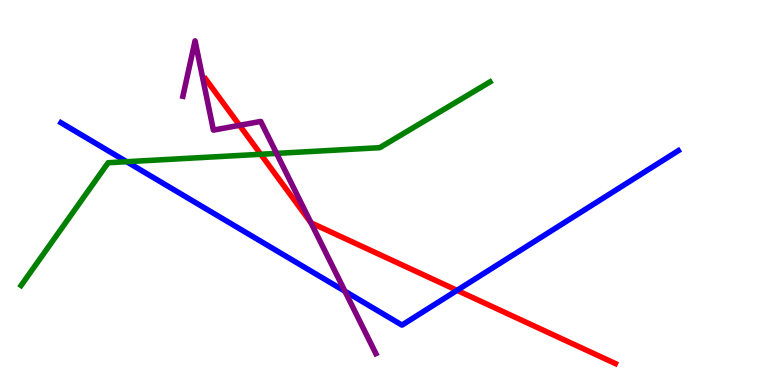[{'lines': ['blue', 'red'], 'intersections': [{'x': 5.9, 'y': 2.46}]}, {'lines': ['green', 'red'], 'intersections': [{'x': 3.36, 'y': 5.99}]}, {'lines': ['purple', 'red'], 'intersections': [{'x': 3.09, 'y': 6.75}, {'x': 4.01, 'y': 4.21}]}, {'lines': ['blue', 'green'], 'intersections': [{'x': 1.63, 'y': 5.8}]}, {'lines': ['blue', 'purple'], 'intersections': [{'x': 4.45, 'y': 2.44}]}, {'lines': ['green', 'purple'], 'intersections': [{'x': 3.57, 'y': 6.02}]}]